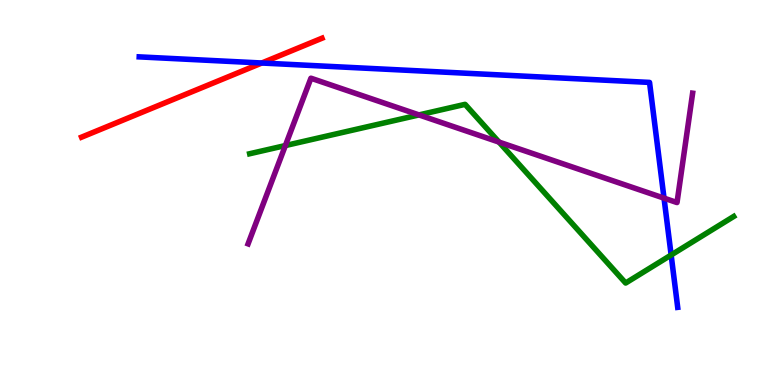[{'lines': ['blue', 'red'], 'intersections': [{'x': 3.38, 'y': 8.36}]}, {'lines': ['green', 'red'], 'intersections': []}, {'lines': ['purple', 'red'], 'intersections': []}, {'lines': ['blue', 'green'], 'intersections': [{'x': 8.66, 'y': 3.38}]}, {'lines': ['blue', 'purple'], 'intersections': [{'x': 8.57, 'y': 4.85}]}, {'lines': ['green', 'purple'], 'intersections': [{'x': 3.68, 'y': 6.22}, {'x': 5.41, 'y': 7.02}, {'x': 6.44, 'y': 6.31}]}]